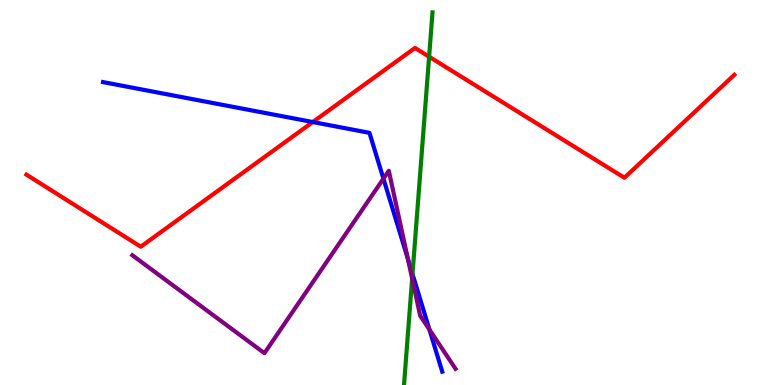[{'lines': ['blue', 'red'], 'intersections': [{'x': 4.04, 'y': 6.83}]}, {'lines': ['green', 'red'], 'intersections': [{'x': 5.54, 'y': 8.53}]}, {'lines': ['purple', 'red'], 'intersections': []}, {'lines': ['blue', 'green'], 'intersections': [{'x': 5.32, 'y': 2.88}]}, {'lines': ['blue', 'purple'], 'intersections': [{'x': 4.95, 'y': 5.36}, {'x': 5.26, 'y': 3.28}, {'x': 5.54, 'y': 1.44}]}, {'lines': ['green', 'purple'], 'intersections': [{'x': 5.32, 'y': 2.76}]}]